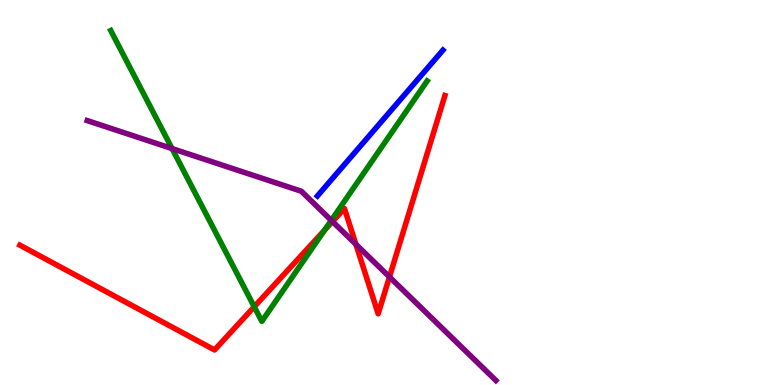[{'lines': ['blue', 'red'], 'intersections': []}, {'lines': ['green', 'red'], 'intersections': [{'x': 3.28, 'y': 2.03}, {'x': 4.19, 'y': 4.02}]}, {'lines': ['purple', 'red'], 'intersections': [{'x': 4.29, 'y': 4.25}, {'x': 4.59, 'y': 3.65}, {'x': 5.03, 'y': 2.81}]}, {'lines': ['blue', 'green'], 'intersections': []}, {'lines': ['blue', 'purple'], 'intersections': []}, {'lines': ['green', 'purple'], 'intersections': [{'x': 2.22, 'y': 6.14}, {'x': 4.27, 'y': 4.28}]}]